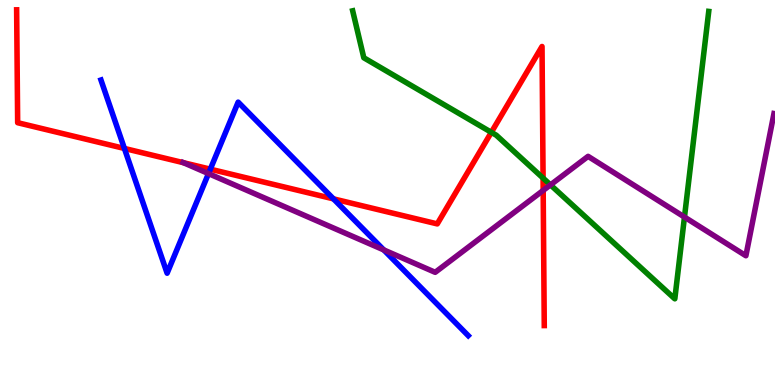[{'lines': ['blue', 'red'], 'intersections': [{'x': 1.61, 'y': 6.14}, {'x': 2.71, 'y': 5.61}, {'x': 4.3, 'y': 4.83}]}, {'lines': ['green', 'red'], 'intersections': [{'x': 6.34, 'y': 6.56}, {'x': 7.01, 'y': 5.37}]}, {'lines': ['purple', 'red'], 'intersections': [{'x': 2.37, 'y': 5.77}, {'x': 7.01, 'y': 5.05}]}, {'lines': ['blue', 'green'], 'intersections': []}, {'lines': ['blue', 'purple'], 'intersections': [{'x': 2.69, 'y': 5.49}, {'x': 4.95, 'y': 3.51}]}, {'lines': ['green', 'purple'], 'intersections': [{'x': 7.1, 'y': 5.2}, {'x': 8.83, 'y': 4.36}]}]